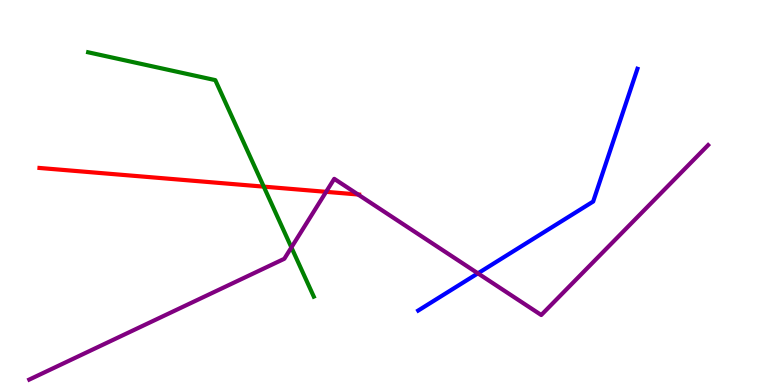[{'lines': ['blue', 'red'], 'intersections': []}, {'lines': ['green', 'red'], 'intersections': [{'x': 3.4, 'y': 5.15}]}, {'lines': ['purple', 'red'], 'intersections': [{'x': 4.21, 'y': 5.02}, {'x': 4.62, 'y': 4.95}]}, {'lines': ['blue', 'green'], 'intersections': []}, {'lines': ['blue', 'purple'], 'intersections': [{'x': 6.17, 'y': 2.9}]}, {'lines': ['green', 'purple'], 'intersections': [{'x': 3.76, 'y': 3.57}]}]